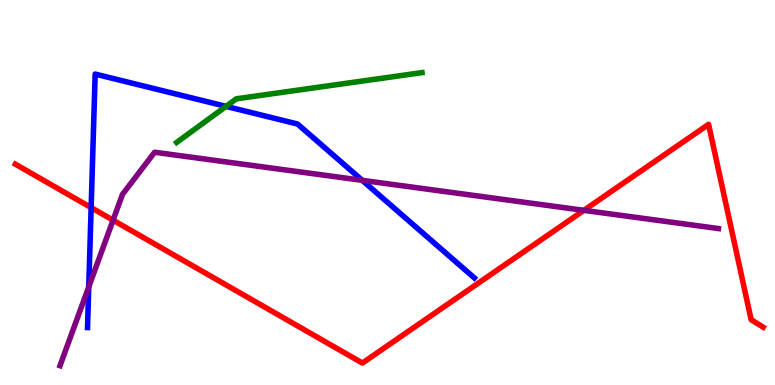[{'lines': ['blue', 'red'], 'intersections': [{'x': 1.18, 'y': 4.61}]}, {'lines': ['green', 'red'], 'intersections': []}, {'lines': ['purple', 'red'], 'intersections': [{'x': 1.46, 'y': 4.28}, {'x': 7.53, 'y': 4.54}]}, {'lines': ['blue', 'green'], 'intersections': [{'x': 2.92, 'y': 7.24}]}, {'lines': ['blue', 'purple'], 'intersections': [{'x': 1.15, 'y': 2.55}, {'x': 4.67, 'y': 5.32}]}, {'lines': ['green', 'purple'], 'intersections': []}]